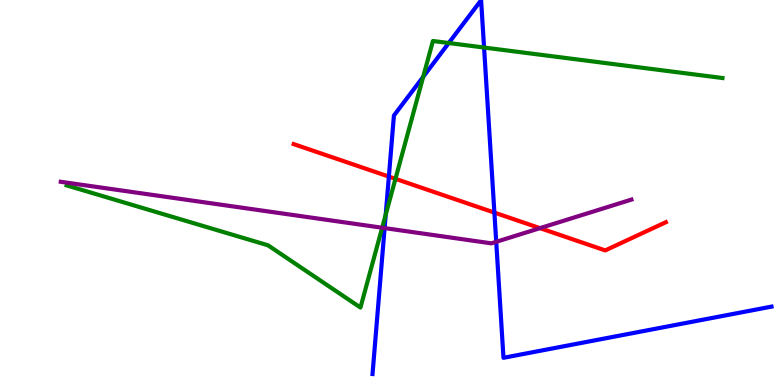[{'lines': ['blue', 'red'], 'intersections': [{'x': 5.02, 'y': 5.41}, {'x': 6.38, 'y': 4.48}]}, {'lines': ['green', 'red'], 'intersections': [{'x': 5.1, 'y': 5.35}]}, {'lines': ['purple', 'red'], 'intersections': [{'x': 6.97, 'y': 4.07}]}, {'lines': ['blue', 'green'], 'intersections': [{'x': 4.98, 'y': 4.42}, {'x': 5.46, 'y': 8.0}, {'x': 5.79, 'y': 8.88}, {'x': 6.25, 'y': 8.77}]}, {'lines': ['blue', 'purple'], 'intersections': [{'x': 4.96, 'y': 4.08}, {'x': 6.4, 'y': 3.72}]}, {'lines': ['green', 'purple'], 'intersections': [{'x': 4.93, 'y': 4.08}]}]